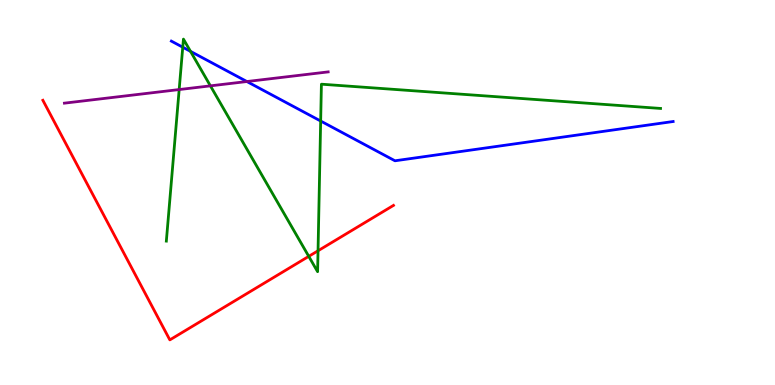[{'lines': ['blue', 'red'], 'intersections': []}, {'lines': ['green', 'red'], 'intersections': [{'x': 3.98, 'y': 3.34}, {'x': 4.1, 'y': 3.49}]}, {'lines': ['purple', 'red'], 'intersections': []}, {'lines': ['blue', 'green'], 'intersections': [{'x': 2.36, 'y': 8.77}, {'x': 2.46, 'y': 8.67}, {'x': 4.14, 'y': 6.86}]}, {'lines': ['blue', 'purple'], 'intersections': [{'x': 3.19, 'y': 7.88}]}, {'lines': ['green', 'purple'], 'intersections': [{'x': 2.31, 'y': 7.67}, {'x': 2.71, 'y': 7.77}]}]